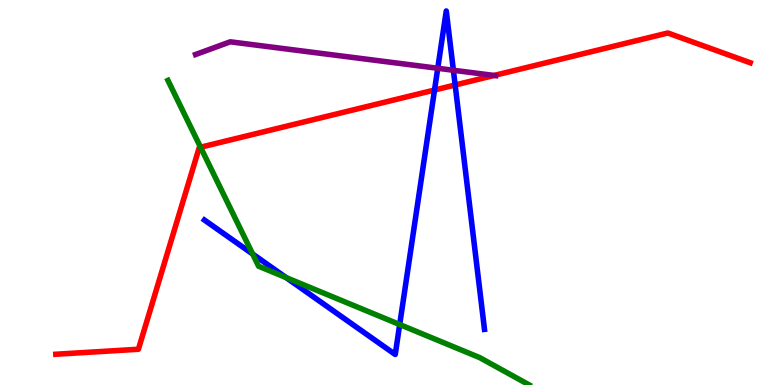[{'lines': ['blue', 'red'], 'intersections': [{'x': 5.61, 'y': 7.66}, {'x': 5.87, 'y': 7.79}]}, {'lines': ['green', 'red'], 'intersections': [{'x': 2.59, 'y': 6.18}]}, {'lines': ['purple', 'red'], 'intersections': [{'x': 6.38, 'y': 8.04}]}, {'lines': ['blue', 'green'], 'intersections': [{'x': 3.26, 'y': 3.4}, {'x': 3.69, 'y': 2.79}, {'x': 5.16, 'y': 1.57}]}, {'lines': ['blue', 'purple'], 'intersections': [{'x': 5.65, 'y': 8.23}, {'x': 5.85, 'y': 8.17}]}, {'lines': ['green', 'purple'], 'intersections': []}]